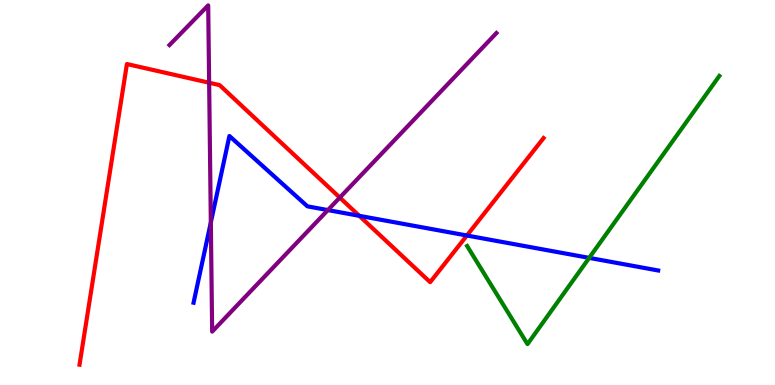[{'lines': ['blue', 'red'], 'intersections': [{'x': 4.64, 'y': 4.39}, {'x': 6.02, 'y': 3.88}]}, {'lines': ['green', 'red'], 'intersections': []}, {'lines': ['purple', 'red'], 'intersections': [{'x': 2.7, 'y': 7.85}, {'x': 4.38, 'y': 4.87}]}, {'lines': ['blue', 'green'], 'intersections': [{'x': 7.6, 'y': 3.3}]}, {'lines': ['blue', 'purple'], 'intersections': [{'x': 2.72, 'y': 4.22}, {'x': 4.23, 'y': 4.54}]}, {'lines': ['green', 'purple'], 'intersections': []}]